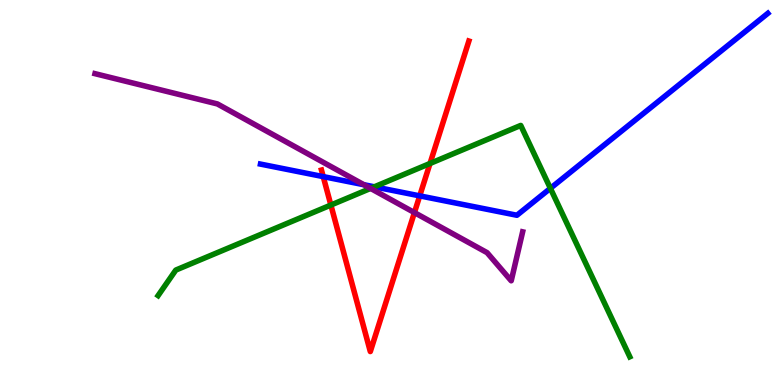[{'lines': ['blue', 'red'], 'intersections': [{'x': 4.17, 'y': 5.41}, {'x': 5.42, 'y': 4.91}]}, {'lines': ['green', 'red'], 'intersections': [{'x': 4.27, 'y': 4.67}, {'x': 5.55, 'y': 5.75}]}, {'lines': ['purple', 'red'], 'intersections': [{'x': 5.35, 'y': 4.48}]}, {'lines': ['blue', 'green'], 'intersections': [{'x': 4.83, 'y': 5.15}, {'x': 7.1, 'y': 5.11}]}, {'lines': ['blue', 'purple'], 'intersections': [{'x': 4.7, 'y': 5.2}]}, {'lines': ['green', 'purple'], 'intersections': [{'x': 4.78, 'y': 5.11}]}]